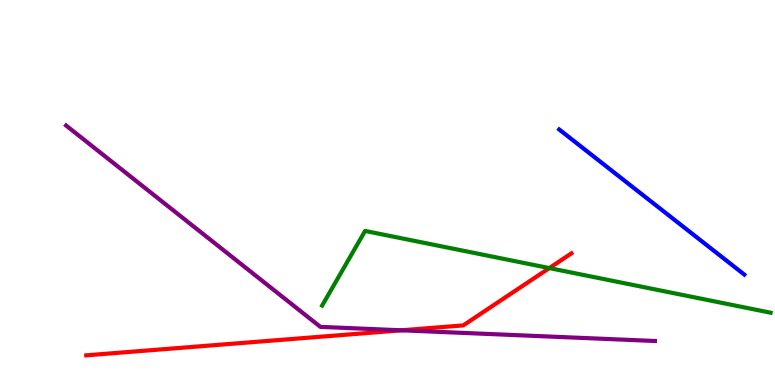[{'lines': ['blue', 'red'], 'intersections': []}, {'lines': ['green', 'red'], 'intersections': [{'x': 7.09, 'y': 3.04}]}, {'lines': ['purple', 'red'], 'intersections': [{'x': 5.18, 'y': 1.42}]}, {'lines': ['blue', 'green'], 'intersections': []}, {'lines': ['blue', 'purple'], 'intersections': []}, {'lines': ['green', 'purple'], 'intersections': []}]